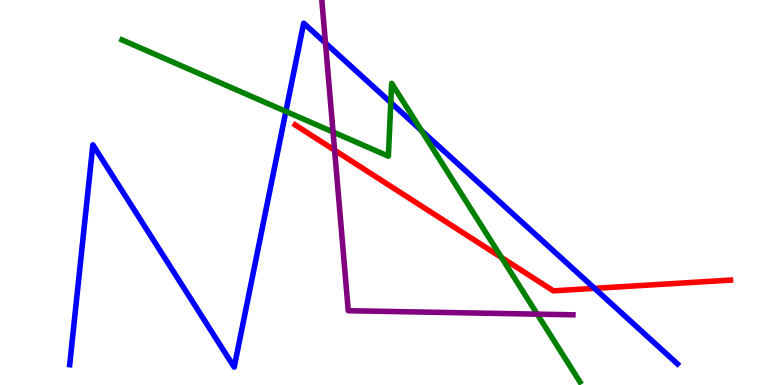[{'lines': ['blue', 'red'], 'intersections': [{'x': 7.67, 'y': 2.51}]}, {'lines': ['green', 'red'], 'intersections': [{'x': 6.47, 'y': 3.31}]}, {'lines': ['purple', 'red'], 'intersections': [{'x': 4.32, 'y': 6.1}]}, {'lines': ['blue', 'green'], 'intersections': [{'x': 3.69, 'y': 7.11}, {'x': 5.04, 'y': 7.34}, {'x': 5.44, 'y': 6.61}]}, {'lines': ['blue', 'purple'], 'intersections': [{'x': 4.2, 'y': 8.88}]}, {'lines': ['green', 'purple'], 'intersections': [{'x': 4.3, 'y': 6.57}, {'x': 6.93, 'y': 1.84}]}]